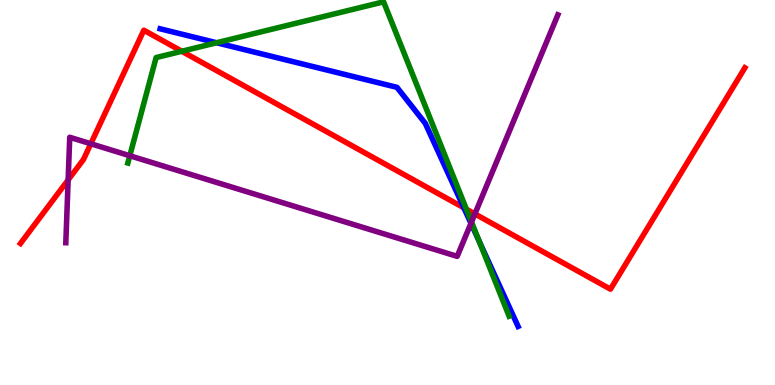[{'lines': ['blue', 'red'], 'intersections': [{'x': 5.99, 'y': 4.6}]}, {'lines': ['green', 'red'], 'intersections': [{'x': 2.35, 'y': 8.67}, {'x': 6.02, 'y': 4.57}]}, {'lines': ['purple', 'red'], 'intersections': [{'x': 0.879, 'y': 5.33}, {'x': 1.17, 'y': 6.27}, {'x': 6.13, 'y': 4.44}]}, {'lines': ['blue', 'green'], 'intersections': [{'x': 2.79, 'y': 8.89}, {'x': 6.19, 'y': 3.72}]}, {'lines': ['blue', 'purple'], 'intersections': [{'x': 6.08, 'y': 4.2}]}, {'lines': ['green', 'purple'], 'intersections': [{'x': 1.67, 'y': 5.95}, {'x': 6.08, 'y': 4.23}]}]